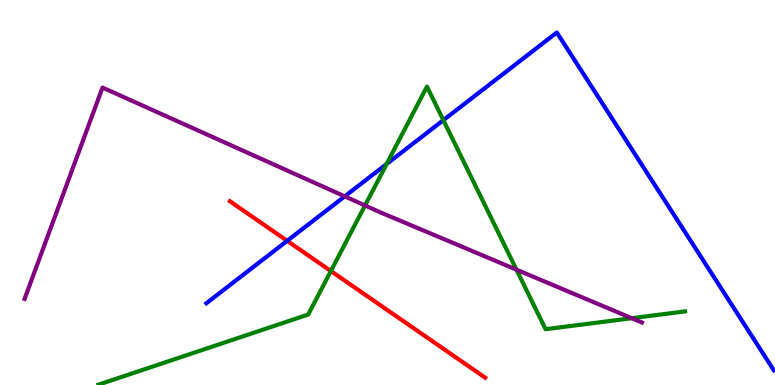[{'lines': ['blue', 'red'], 'intersections': [{'x': 3.71, 'y': 3.74}]}, {'lines': ['green', 'red'], 'intersections': [{'x': 4.27, 'y': 2.96}]}, {'lines': ['purple', 'red'], 'intersections': []}, {'lines': ['blue', 'green'], 'intersections': [{'x': 4.99, 'y': 5.74}, {'x': 5.72, 'y': 6.88}]}, {'lines': ['blue', 'purple'], 'intersections': [{'x': 4.45, 'y': 4.9}]}, {'lines': ['green', 'purple'], 'intersections': [{'x': 4.71, 'y': 4.66}, {'x': 6.66, 'y': 3.0}, {'x': 8.15, 'y': 1.73}]}]